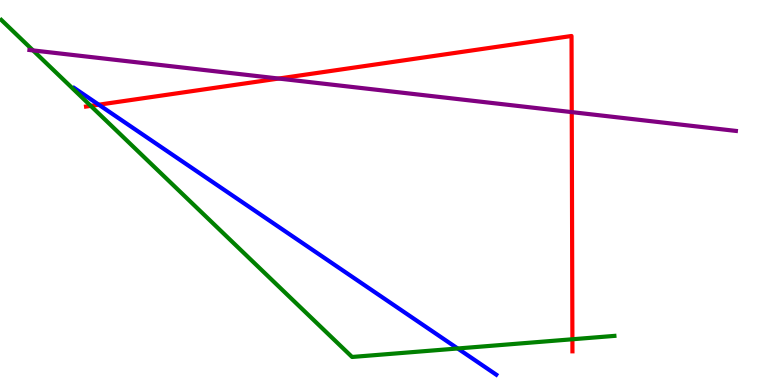[{'lines': ['blue', 'red'], 'intersections': [{'x': 1.27, 'y': 7.28}]}, {'lines': ['green', 'red'], 'intersections': [{'x': 1.17, 'y': 7.25}, {'x': 7.39, 'y': 1.19}]}, {'lines': ['purple', 'red'], 'intersections': [{'x': 3.6, 'y': 7.96}, {'x': 7.38, 'y': 7.09}]}, {'lines': ['blue', 'green'], 'intersections': [{'x': 5.91, 'y': 0.949}]}, {'lines': ['blue', 'purple'], 'intersections': []}, {'lines': ['green', 'purple'], 'intersections': [{'x': 0.426, 'y': 8.69}]}]